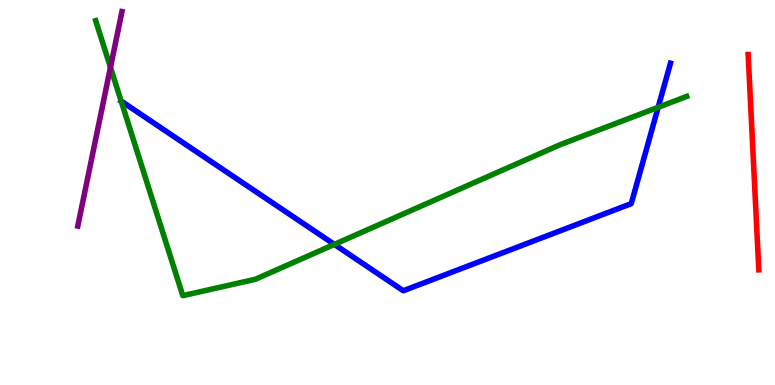[{'lines': ['blue', 'red'], 'intersections': []}, {'lines': ['green', 'red'], 'intersections': []}, {'lines': ['purple', 'red'], 'intersections': []}, {'lines': ['blue', 'green'], 'intersections': [{'x': 1.56, 'y': 7.37}, {'x': 4.31, 'y': 3.65}, {'x': 8.49, 'y': 7.21}]}, {'lines': ['blue', 'purple'], 'intersections': []}, {'lines': ['green', 'purple'], 'intersections': [{'x': 1.43, 'y': 8.25}]}]